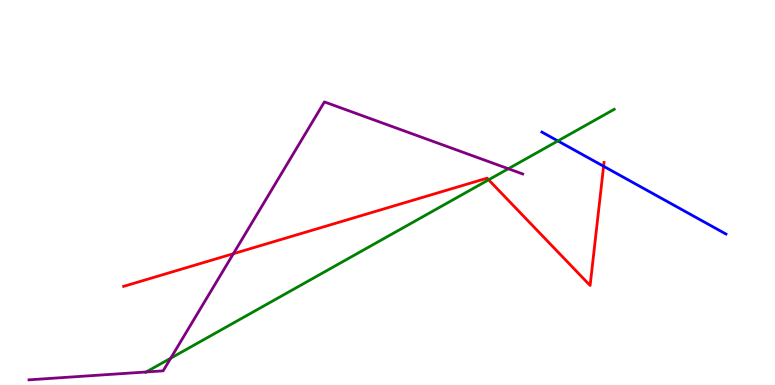[{'lines': ['blue', 'red'], 'intersections': [{'x': 7.79, 'y': 5.68}]}, {'lines': ['green', 'red'], 'intersections': [{'x': 6.3, 'y': 5.33}]}, {'lines': ['purple', 'red'], 'intersections': [{'x': 3.01, 'y': 3.41}]}, {'lines': ['blue', 'green'], 'intersections': [{'x': 7.2, 'y': 6.34}]}, {'lines': ['blue', 'purple'], 'intersections': []}, {'lines': ['green', 'purple'], 'intersections': [{'x': 1.89, 'y': 0.338}, {'x': 2.2, 'y': 0.696}, {'x': 6.56, 'y': 5.62}]}]